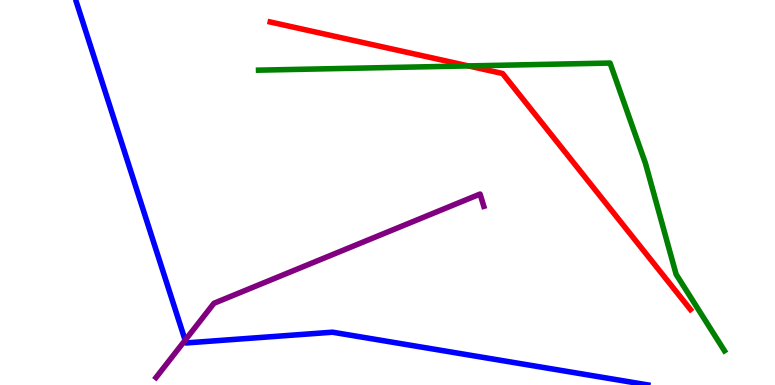[{'lines': ['blue', 'red'], 'intersections': []}, {'lines': ['green', 'red'], 'intersections': [{'x': 6.04, 'y': 8.29}]}, {'lines': ['purple', 'red'], 'intersections': []}, {'lines': ['blue', 'green'], 'intersections': []}, {'lines': ['blue', 'purple'], 'intersections': [{'x': 2.39, 'y': 1.16}]}, {'lines': ['green', 'purple'], 'intersections': []}]